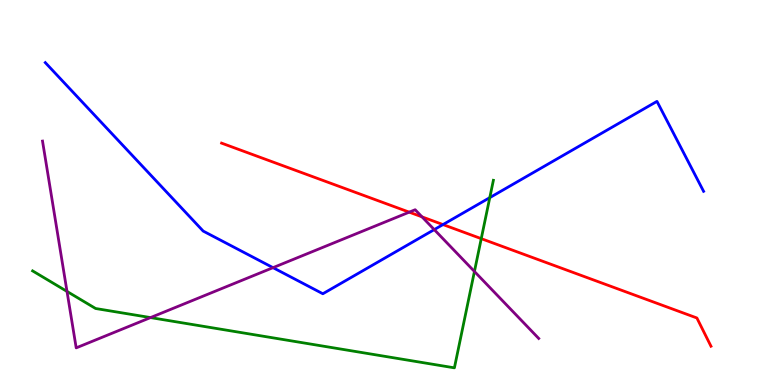[{'lines': ['blue', 'red'], 'intersections': [{'x': 5.72, 'y': 4.17}]}, {'lines': ['green', 'red'], 'intersections': [{'x': 6.21, 'y': 3.8}]}, {'lines': ['purple', 'red'], 'intersections': [{'x': 5.28, 'y': 4.49}, {'x': 5.45, 'y': 4.37}]}, {'lines': ['blue', 'green'], 'intersections': [{'x': 6.32, 'y': 4.87}]}, {'lines': ['blue', 'purple'], 'intersections': [{'x': 3.52, 'y': 3.05}, {'x': 5.6, 'y': 4.04}]}, {'lines': ['green', 'purple'], 'intersections': [{'x': 0.865, 'y': 2.43}, {'x': 1.94, 'y': 1.75}, {'x': 6.12, 'y': 2.95}]}]